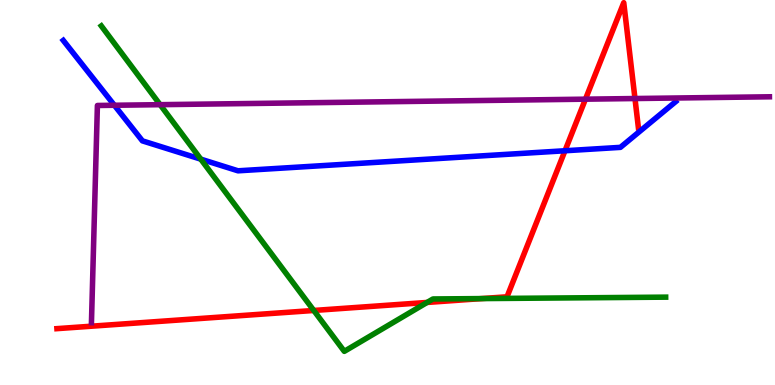[{'lines': ['blue', 'red'], 'intersections': [{'x': 7.29, 'y': 6.08}]}, {'lines': ['green', 'red'], 'intersections': [{'x': 4.05, 'y': 1.94}, {'x': 5.51, 'y': 2.14}, {'x': 6.21, 'y': 2.24}]}, {'lines': ['purple', 'red'], 'intersections': [{'x': 7.55, 'y': 7.42}, {'x': 8.19, 'y': 7.44}]}, {'lines': ['blue', 'green'], 'intersections': [{'x': 2.59, 'y': 5.87}]}, {'lines': ['blue', 'purple'], 'intersections': [{'x': 1.48, 'y': 7.27}]}, {'lines': ['green', 'purple'], 'intersections': [{'x': 2.07, 'y': 7.28}]}]